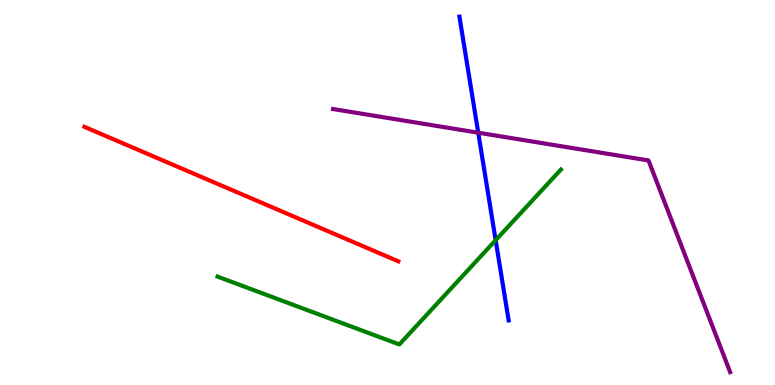[{'lines': ['blue', 'red'], 'intersections': []}, {'lines': ['green', 'red'], 'intersections': []}, {'lines': ['purple', 'red'], 'intersections': []}, {'lines': ['blue', 'green'], 'intersections': [{'x': 6.4, 'y': 3.76}]}, {'lines': ['blue', 'purple'], 'intersections': [{'x': 6.17, 'y': 6.55}]}, {'lines': ['green', 'purple'], 'intersections': []}]